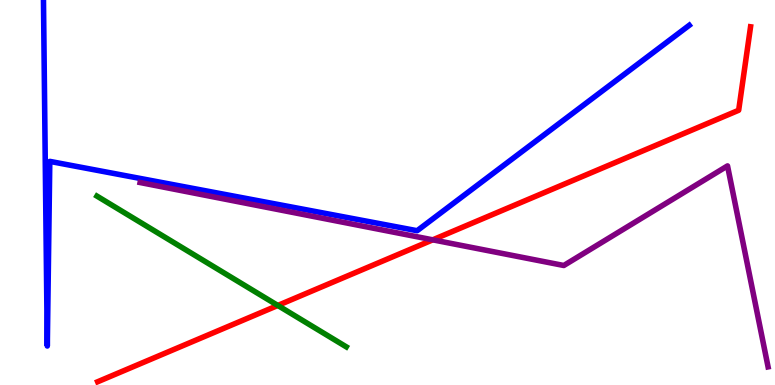[{'lines': ['blue', 'red'], 'intersections': []}, {'lines': ['green', 'red'], 'intersections': [{'x': 3.58, 'y': 2.07}]}, {'lines': ['purple', 'red'], 'intersections': [{'x': 5.58, 'y': 3.77}]}, {'lines': ['blue', 'green'], 'intersections': []}, {'lines': ['blue', 'purple'], 'intersections': []}, {'lines': ['green', 'purple'], 'intersections': []}]